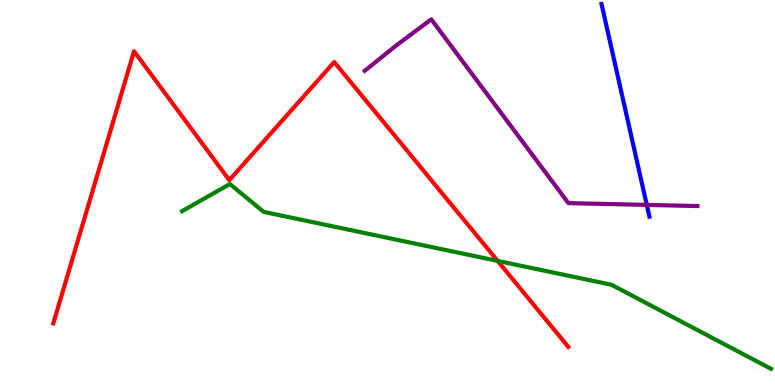[{'lines': ['blue', 'red'], 'intersections': []}, {'lines': ['green', 'red'], 'intersections': [{'x': 6.42, 'y': 3.22}]}, {'lines': ['purple', 'red'], 'intersections': []}, {'lines': ['blue', 'green'], 'intersections': []}, {'lines': ['blue', 'purple'], 'intersections': [{'x': 8.35, 'y': 4.68}]}, {'lines': ['green', 'purple'], 'intersections': []}]